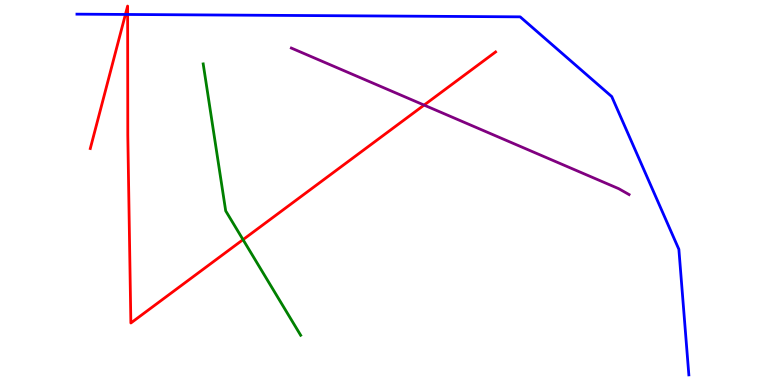[{'lines': ['blue', 'red'], 'intersections': [{'x': 1.62, 'y': 9.62}, {'x': 1.65, 'y': 9.62}]}, {'lines': ['green', 'red'], 'intersections': [{'x': 3.14, 'y': 3.78}]}, {'lines': ['purple', 'red'], 'intersections': [{'x': 5.47, 'y': 7.27}]}, {'lines': ['blue', 'green'], 'intersections': []}, {'lines': ['blue', 'purple'], 'intersections': []}, {'lines': ['green', 'purple'], 'intersections': []}]